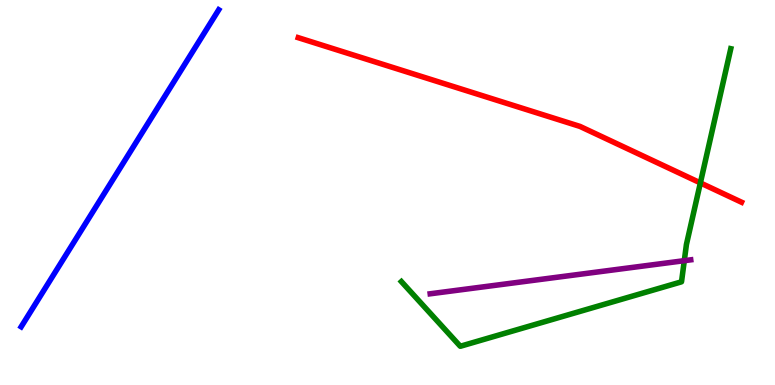[{'lines': ['blue', 'red'], 'intersections': []}, {'lines': ['green', 'red'], 'intersections': [{'x': 9.04, 'y': 5.25}]}, {'lines': ['purple', 'red'], 'intersections': []}, {'lines': ['blue', 'green'], 'intersections': []}, {'lines': ['blue', 'purple'], 'intersections': []}, {'lines': ['green', 'purple'], 'intersections': [{'x': 8.83, 'y': 3.23}]}]